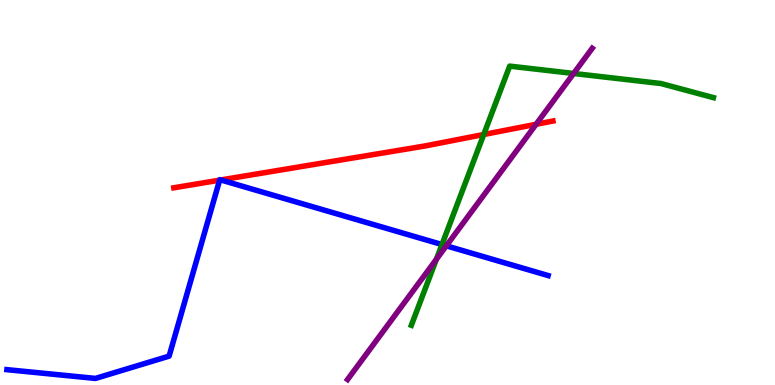[{'lines': ['blue', 'red'], 'intersections': [{'x': 2.83, 'y': 5.32}, {'x': 2.85, 'y': 5.33}]}, {'lines': ['green', 'red'], 'intersections': [{'x': 6.24, 'y': 6.51}]}, {'lines': ['purple', 'red'], 'intersections': [{'x': 6.92, 'y': 6.77}]}, {'lines': ['blue', 'green'], 'intersections': [{'x': 5.7, 'y': 3.65}]}, {'lines': ['blue', 'purple'], 'intersections': [{'x': 5.76, 'y': 3.62}]}, {'lines': ['green', 'purple'], 'intersections': [{'x': 5.63, 'y': 3.27}, {'x': 7.4, 'y': 8.09}]}]